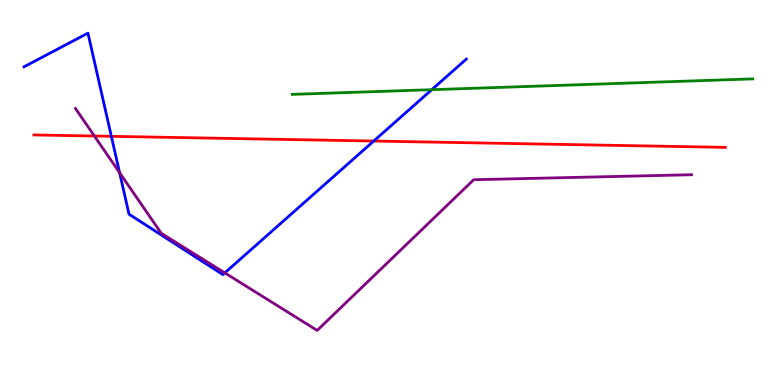[{'lines': ['blue', 'red'], 'intersections': [{'x': 1.44, 'y': 6.46}, {'x': 4.82, 'y': 6.34}]}, {'lines': ['green', 'red'], 'intersections': []}, {'lines': ['purple', 'red'], 'intersections': [{'x': 1.22, 'y': 6.47}]}, {'lines': ['blue', 'green'], 'intersections': [{'x': 5.57, 'y': 7.67}]}, {'lines': ['blue', 'purple'], 'intersections': [{'x': 1.54, 'y': 5.51}, {'x': 2.9, 'y': 2.91}]}, {'lines': ['green', 'purple'], 'intersections': []}]